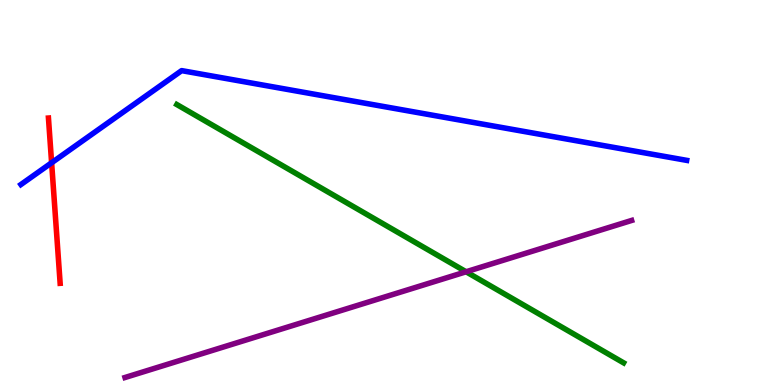[{'lines': ['blue', 'red'], 'intersections': [{'x': 0.666, 'y': 5.77}]}, {'lines': ['green', 'red'], 'intersections': []}, {'lines': ['purple', 'red'], 'intersections': []}, {'lines': ['blue', 'green'], 'intersections': []}, {'lines': ['blue', 'purple'], 'intersections': []}, {'lines': ['green', 'purple'], 'intersections': [{'x': 6.01, 'y': 2.94}]}]